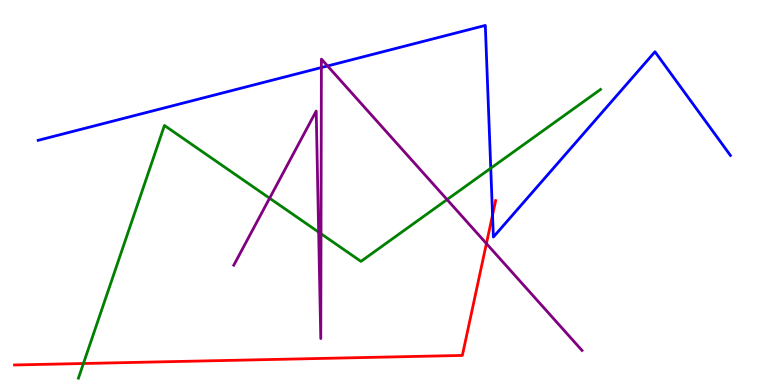[{'lines': ['blue', 'red'], 'intersections': [{'x': 6.36, 'y': 4.41}]}, {'lines': ['green', 'red'], 'intersections': [{'x': 1.08, 'y': 0.558}]}, {'lines': ['purple', 'red'], 'intersections': [{'x': 6.28, 'y': 3.67}]}, {'lines': ['blue', 'green'], 'intersections': [{'x': 6.33, 'y': 5.63}]}, {'lines': ['blue', 'purple'], 'intersections': [{'x': 4.15, 'y': 8.25}, {'x': 4.23, 'y': 8.29}]}, {'lines': ['green', 'purple'], 'intersections': [{'x': 3.48, 'y': 4.85}, {'x': 4.11, 'y': 3.97}, {'x': 4.14, 'y': 3.93}, {'x': 5.77, 'y': 4.82}]}]